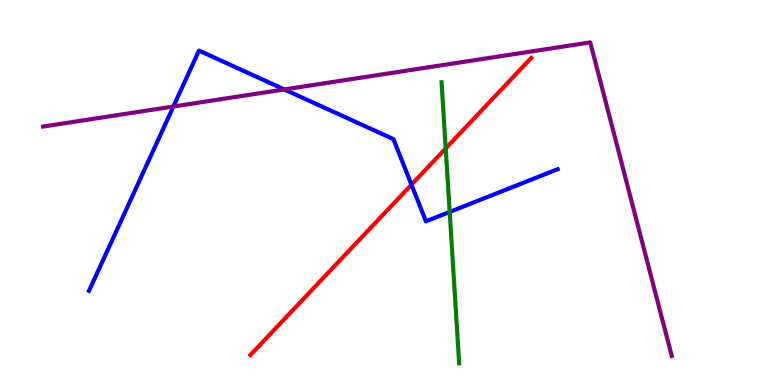[{'lines': ['blue', 'red'], 'intersections': [{'x': 5.31, 'y': 5.2}]}, {'lines': ['green', 'red'], 'intersections': [{'x': 5.75, 'y': 6.14}]}, {'lines': ['purple', 'red'], 'intersections': []}, {'lines': ['blue', 'green'], 'intersections': [{'x': 5.8, 'y': 4.5}]}, {'lines': ['blue', 'purple'], 'intersections': [{'x': 2.24, 'y': 7.23}, {'x': 3.67, 'y': 7.68}]}, {'lines': ['green', 'purple'], 'intersections': []}]